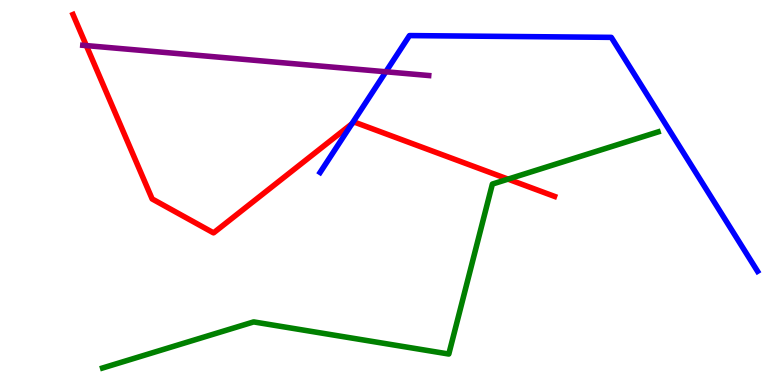[{'lines': ['blue', 'red'], 'intersections': [{'x': 4.54, 'y': 6.78}]}, {'lines': ['green', 'red'], 'intersections': [{'x': 6.56, 'y': 5.35}]}, {'lines': ['purple', 'red'], 'intersections': [{'x': 1.11, 'y': 8.82}]}, {'lines': ['blue', 'green'], 'intersections': []}, {'lines': ['blue', 'purple'], 'intersections': [{'x': 4.98, 'y': 8.14}]}, {'lines': ['green', 'purple'], 'intersections': []}]